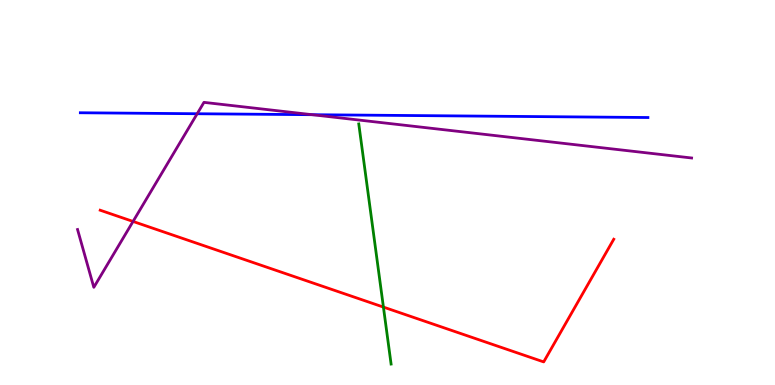[{'lines': ['blue', 'red'], 'intersections': []}, {'lines': ['green', 'red'], 'intersections': [{'x': 4.95, 'y': 2.02}]}, {'lines': ['purple', 'red'], 'intersections': [{'x': 1.72, 'y': 4.25}]}, {'lines': ['blue', 'green'], 'intersections': []}, {'lines': ['blue', 'purple'], 'intersections': [{'x': 2.54, 'y': 7.05}, {'x': 4.03, 'y': 7.02}]}, {'lines': ['green', 'purple'], 'intersections': []}]